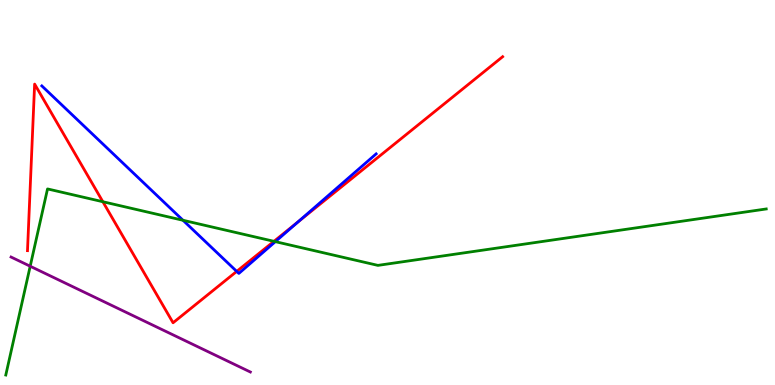[{'lines': ['blue', 'red'], 'intersections': [{'x': 3.05, 'y': 2.95}, {'x': 3.85, 'y': 4.24}]}, {'lines': ['green', 'red'], 'intersections': [{'x': 1.33, 'y': 4.76}, {'x': 3.53, 'y': 3.73}]}, {'lines': ['purple', 'red'], 'intersections': []}, {'lines': ['blue', 'green'], 'intersections': [{'x': 2.36, 'y': 4.28}, {'x': 3.55, 'y': 3.72}]}, {'lines': ['blue', 'purple'], 'intersections': []}, {'lines': ['green', 'purple'], 'intersections': [{'x': 0.39, 'y': 3.08}]}]